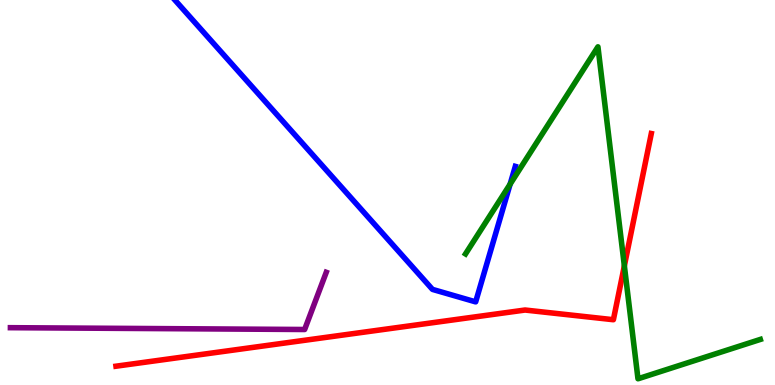[{'lines': ['blue', 'red'], 'intersections': []}, {'lines': ['green', 'red'], 'intersections': [{'x': 8.06, 'y': 3.09}]}, {'lines': ['purple', 'red'], 'intersections': []}, {'lines': ['blue', 'green'], 'intersections': [{'x': 6.58, 'y': 5.22}]}, {'lines': ['blue', 'purple'], 'intersections': []}, {'lines': ['green', 'purple'], 'intersections': []}]